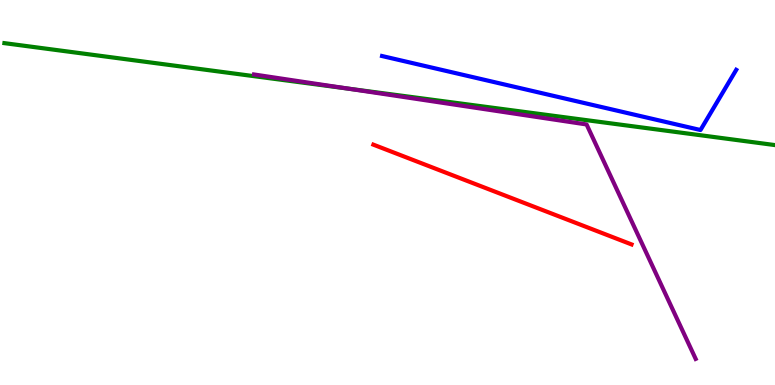[{'lines': ['blue', 'red'], 'intersections': []}, {'lines': ['green', 'red'], 'intersections': []}, {'lines': ['purple', 'red'], 'intersections': []}, {'lines': ['blue', 'green'], 'intersections': []}, {'lines': ['blue', 'purple'], 'intersections': []}, {'lines': ['green', 'purple'], 'intersections': [{'x': 4.49, 'y': 7.7}]}]